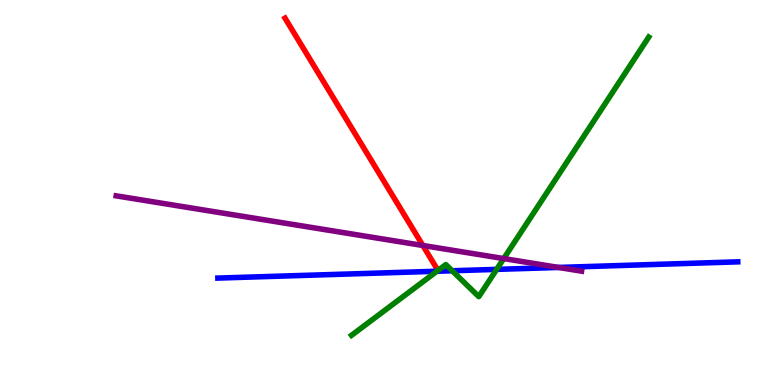[{'lines': ['blue', 'red'], 'intersections': []}, {'lines': ['green', 'red'], 'intersections': []}, {'lines': ['purple', 'red'], 'intersections': [{'x': 5.46, 'y': 3.62}]}, {'lines': ['blue', 'green'], 'intersections': [{'x': 5.64, 'y': 2.95}, {'x': 5.83, 'y': 2.97}, {'x': 6.41, 'y': 3.0}]}, {'lines': ['blue', 'purple'], 'intersections': [{'x': 7.21, 'y': 3.05}]}, {'lines': ['green', 'purple'], 'intersections': [{'x': 6.5, 'y': 3.28}]}]